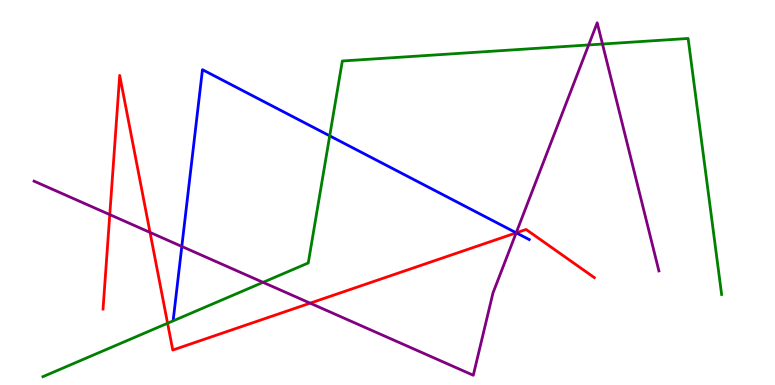[{'lines': ['blue', 'red'], 'intersections': [{'x': 6.66, 'y': 3.95}]}, {'lines': ['green', 'red'], 'intersections': [{'x': 2.16, 'y': 1.6}]}, {'lines': ['purple', 'red'], 'intersections': [{'x': 1.42, 'y': 4.43}, {'x': 1.94, 'y': 3.96}, {'x': 4.0, 'y': 2.13}, {'x': 6.66, 'y': 3.95}]}, {'lines': ['blue', 'green'], 'intersections': [{'x': 4.25, 'y': 6.47}]}, {'lines': ['blue', 'purple'], 'intersections': [{'x': 2.35, 'y': 3.6}, {'x': 6.66, 'y': 3.95}]}, {'lines': ['green', 'purple'], 'intersections': [{'x': 3.39, 'y': 2.67}, {'x': 7.6, 'y': 8.83}, {'x': 7.77, 'y': 8.86}]}]